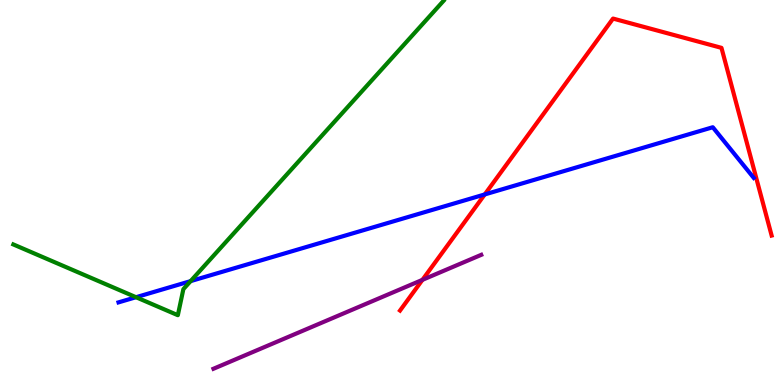[{'lines': ['blue', 'red'], 'intersections': [{'x': 6.25, 'y': 4.95}]}, {'lines': ['green', 'red'], 'intersections': []}, {'lines': ['purple', 'red'], 'intersections': [{'x': 5.45, 'y': 2.73}]}, {'lines': ['blue', 'green'], 'intersections': [{'x': 1.76, 'y': 2.28}, {'x': 2.46, 'y': 2.7}]}, {'lines': ['blue', 'purple'], 'intersections': []}, {'lines': ['green', 'purple'], 'intersections': []}]